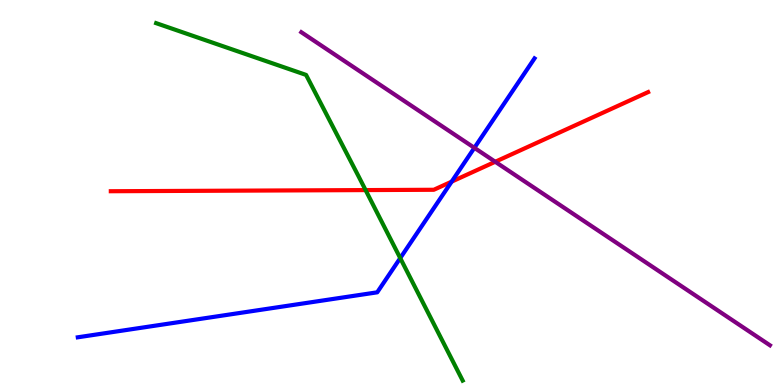[{'lines': ['blue', 'red'], 'intersections': [{'x': 5.83, 'y': 5.28}]}, {'lines': ['green', 'red'], 'intersections': [{'x': 4.72, 'y': 5.06}]}, {'lines': ['purple', 'red'], 'intersections': [{'x': 6.39, 'y': 5.8}]}, {'lines': ['blue', 'green'], 'intersections': [{'x': 5.16, 'y': 3.3}]}, {'lines': ['blue', 'purple'], 'intersections': [{'x': 6.12, 'y': 6.16}]}, {'lines': ['green', 'purple'], 'intersections': []}]